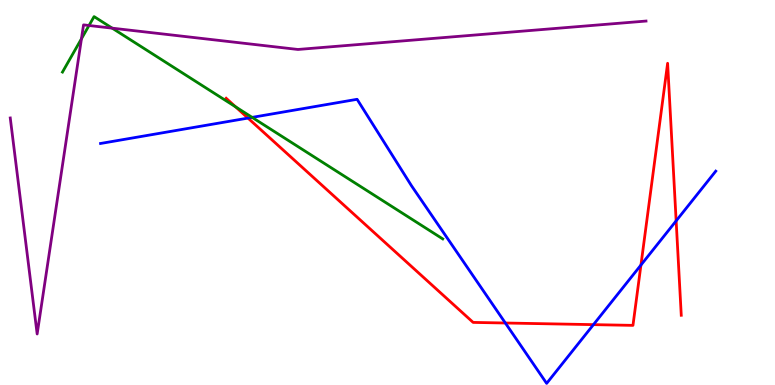[{'lines': ['blue', 'red'], 'intersections': [{'x': 3.2, 'y': 6.93}, {'x': 6.52, 'y': 1.61}, {'x': 7.66, 'y': 1.57}, {'x': 8.27, 'y': 3.12}, {'x': 8.72, 'y': 4.26}]}, {'lines': ['green', 'red'], 'intersections': [{'x': 3.04, 'y': 7.23}]}, {'lines': ['purple', 'red'], 'intersections': []}, {'lines': ['blue', 'green'], 'intersections': [{'x': 3.25, 'y': 6.95}]}, {'lines': ['blue', 'purple'], 'intersections': []}, {'lines': ['green', 'purple'], 'intersections': [{'x': 1.05, 'y': 8.99}, {'x': 1.15, 'y': 9.34}, {'x': 1.45, 'y': 9.27}]}]